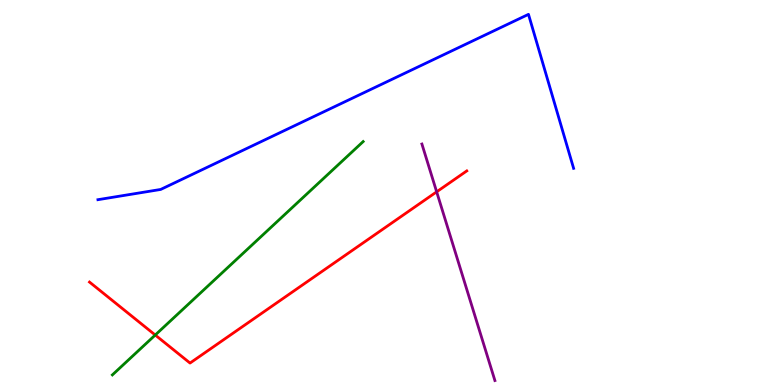[{'lines': ['blue', 'red'], 'intersections': []}, {'lines': ['green', 'red'], 'intersections': [{'x': 2.0, 'y': 1.3}]}, {'lines': ['purple', 'red'], 'intersections': [{'x': 5.63, 'y': 5.02}]}, {'lines': ['blue', 'green'], 'intersections': []}, {'lines': ['blue', 'purple'], 'intersections': []}, {'lines': ['green', 'purple'], 'intersections': []}]